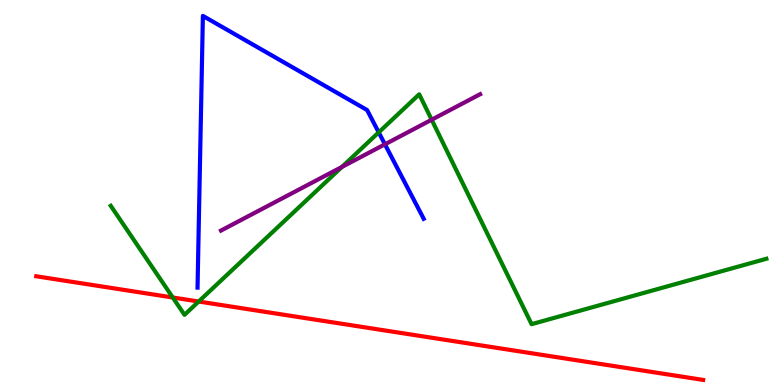[{'lines': ['blue', 'red'], 'intersections': []}, {'lines': ['green', 'red'], 'intersections': [{'x': 2.23, 'y': 2.27}, {'x': 2.56, 'y': 2.17}]}, {'lines': ['purple', 'red'], 'intersections': []}, {'lines': ['blue', 'green'], 'intersections': [{'x': 4.89, 'y': 6.56}]}, {'lines': ['blue', 'purple'], 'intersections': [{'x': 4.97, 'y': 6.25}]}, {'lines': ['green', 'purple'], 'intersections': [{'x': 4.41, 'y': 5.66}, {'x': 5.57, 'y': 6.89}]}]